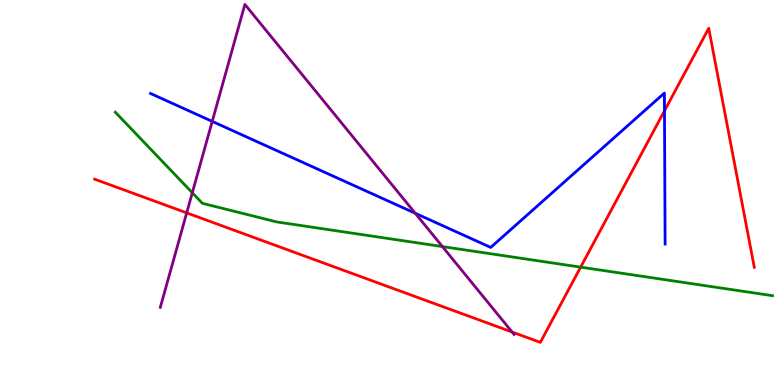[{'lines': ['blue', 'red'], 'intersections': [{'x': 8.57, 'y': 7.12}]}, {'lines': ['green', 'red'], 'intersections': [{'x': 7.49, 'y': 3.06}]}, {'lines': ['purple', 'red'], 'intersections': [{'x': 2.41, 'y': 4.47}, {'x': 6.61, 'y': 1.38}]}, {'lines': ['blue', 'green'], 'intersections': []}, {'lines': ['blue', 'purple'], 'intersections': [{'x': 2.74, 'y': 6.85}, {'x': 5.36, 'y': 4.46}]}, {'lines': ['green', 'purple'], 'intersections': [{'x': 2.48, 'y': 4.99}, {'x': 5.71, 'y': 3.6}]}]